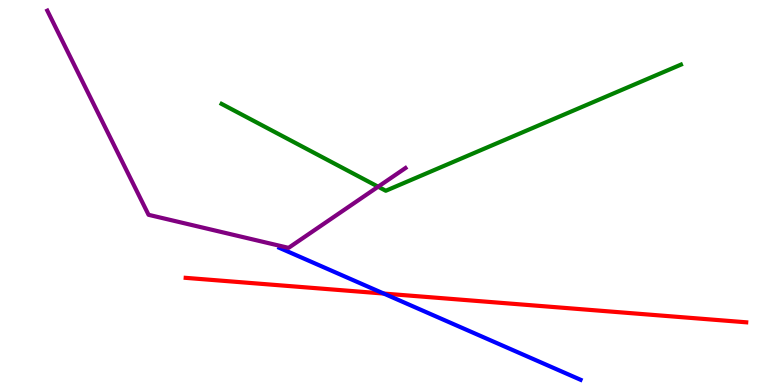[{'lines': ['blue', 'red'], 'intersections': [{'x': 4.95, 'y': 2.38}]}, {'lines': ['green', 'red'], 'intersections': []}, {'lines': ['purple', 'red'], 'intersections': []}, {'lines': ['blue', 'green'], 'intersections': []}, {'lines': ['blue', 'purple'], 'intersections': []}, {'lines': ['green', 'purple'], 'intersections': [{'x': 4.88, 'y': 5.15}]}]